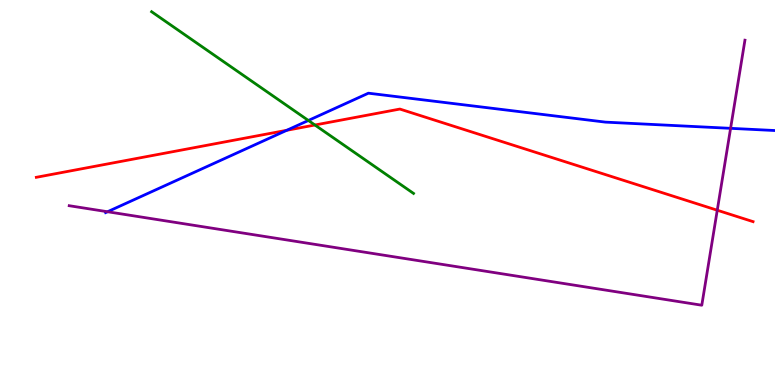[{'lines': ['blue', 'red'], 'intersections': [{'x': 3.7, 'y': 6.62}]}, {'lines': ['green', 'red'], 'intersections': [{'x': 4.06, 'y': 6.75}]}, {'lines': ['purple', 'red'], 'intersections': [{'x': 9.25, 'y': 4.54}]}, {'lines': ['blue', 'green'], 'intersections': [{'x': 3.98, 'y': 6.87}]}, {'lines': ['blue', 'purple'], 'intersections': [{'x': 1.39, 'y': 4.5}, {'x': 9.43, 'y': 6.67}]}, {'lines': ['green', 'purple'], 'intersections': []}]